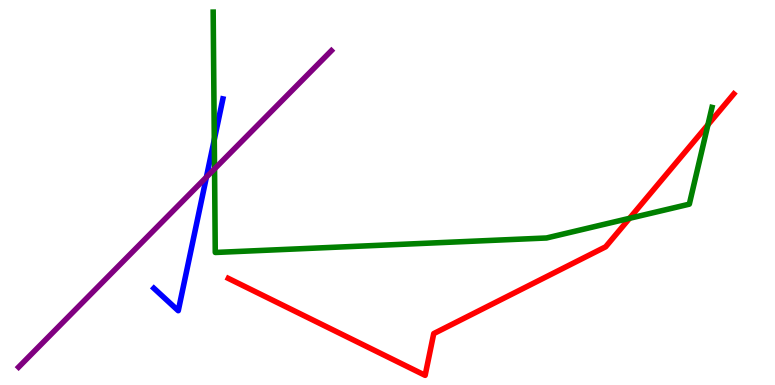[{'lines': ['blue', 'red'], 'intersections': []}, {'lines': ['green', 'red'], 'intersections': [{'x': 8.12, 'y': 4.33}, {'x': 9.13, 'y': 6.76}]}, {'lines': ['purple', 'red'], 'intersections': []}, {'lines': ['blue', 'green'], 'intersections': [{'x': 2.77, 'y': 6.37}]}, {'lines': ['blue', 'purple'], 'intersections': [{'x': 2.66, 'y': 5.4}]}, {'lines': ['green', 'purple'], 'intersections': [{'x': 2.77, 'y': 5.61}]}]